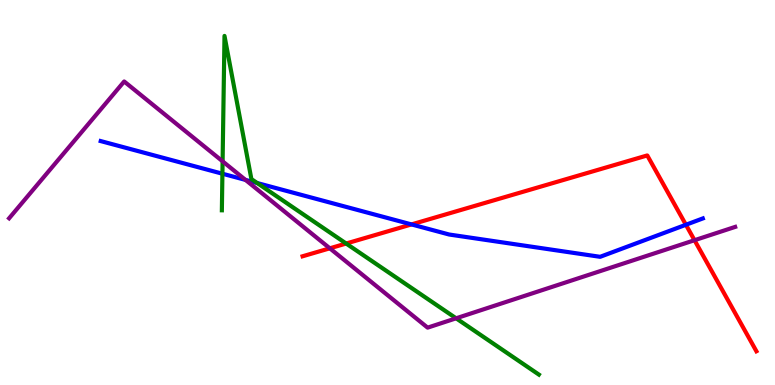[{'lines': ['blue', 'red'], 'intersections': [{'x': 5.31, 'y': 4.17}, {'x': 8.85, 'y': 4.16}]}, {'lines': ['green', 'red'], 'intersections': [{'x': 4.47, 'y': 3.67}]}, {'lines': ['purple', 'red'], 'intersections': [{'x': 4.26, 'y': 3.55}, {'x': 8.96, 'y': 3.76}]}, {'lines': ['blue', 'green'], 'intersections': [{'x': 2.87, 'y': 5.49}, {'x': 3.32, 'y': 5.25}]}, {'lines': ['blue', 'purple'], 'intersections': [{'x': 3.17, 'y': 5.33}]}, {'lines': ['green', 'purple'], 'intersections': [{'x': 2.87, 'y': 5.81}, {'x': 5.89, 'y': 1.73}]}]